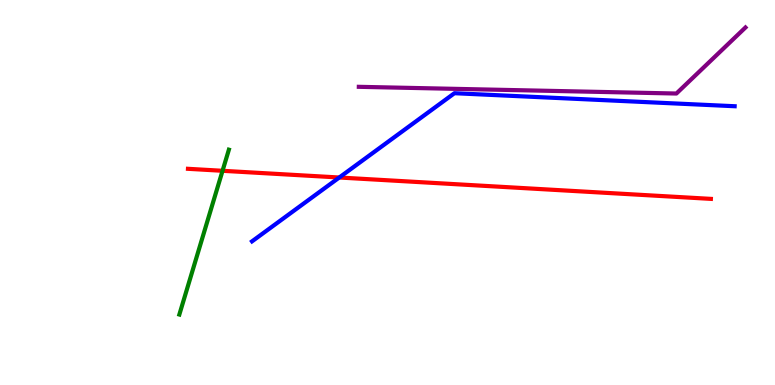[{'lines': ['blue', 'red'], 'intersections': [{'x': 4.38, 'y': 5.39}]}, {'lines': ['green', 'red'], 'intersections': [{'x': 2.87, 'y': 5.56}]}, {'lines': ['purple', 'red'], 'intersections': []}, {'lines': ['blue', 'green'], 'intersections': []}, {'lines': ['blue', 'purple'], 'intersections': []}, {'lines': ['green', 'purple'], 'intersections': []}]